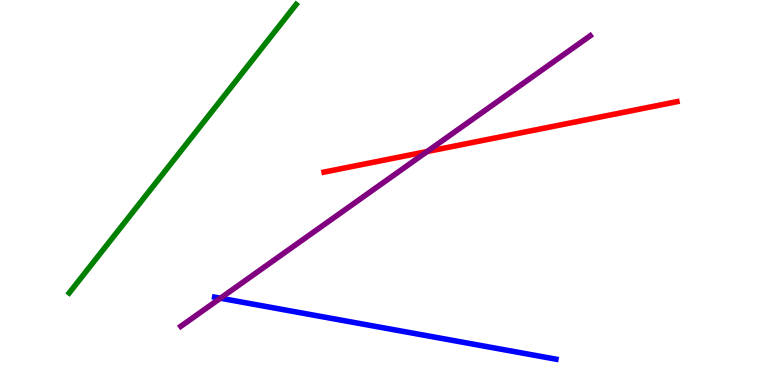[{'lines': ['blue', 'red'], 'intersections': []}, {'lines': ['green', 'red'], 'intersections': []}, {'lines': ['purple', 'red'], 'intersections': [{'x': 5.51, 'y': 6.06}]}, {'lines': ['blue', 'green'], 'intersections': []}, {'lines': ['blue', 'purple'], 'intersections': [{'x': 2.84, 'y': 2.25}]}, {'lines': ['green', 'purple'], 'intersections': []}]